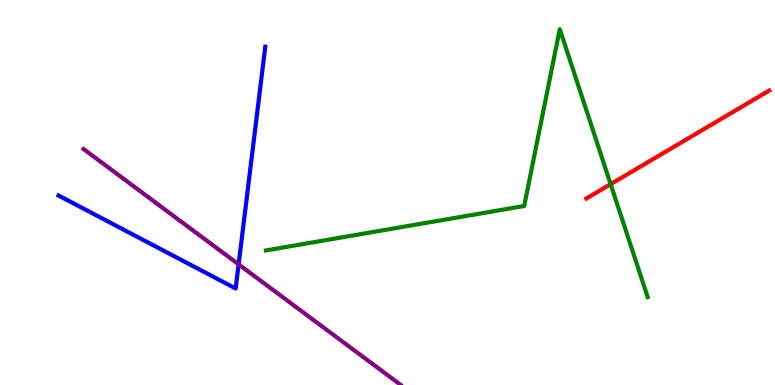[{'lines': ['blue', 'red'], 'intersections': []}, {'lines': ['green', 'red'], 'intersections': [{'x': 7.88, 'y': 5.22}]}, {'lines': ['purple', 'red'], 'intersections': []}, {'lines': ['blue', 'green'], 'intersections': []}, {'lines': ['blue', 'purple'], 'intersections': [{'x': 3.08, 'y': 3.13}]}, {'lines': ['green', 'purple'], 'intersections': []}]